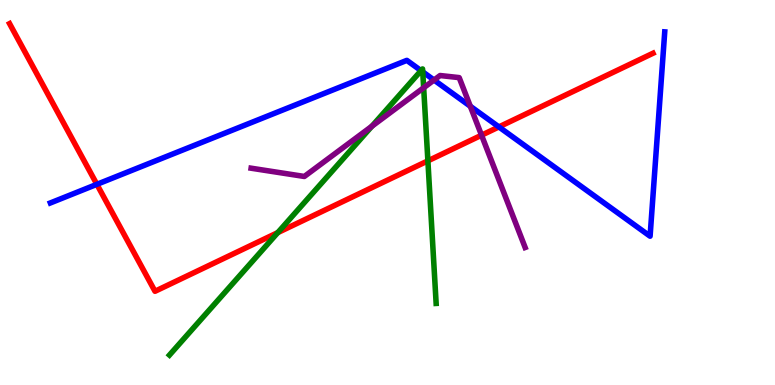[{'lines': ['blue', 'red'], 'intersections': [{'x': 1.25, 'y': 5.21}, {'x': 6.44, 'y': 6.7}]}, {'lines': ['green', 'red'], 'intersections': [{'x': 3.58, 'y': 3.96}, {'x': 5.52, 'y': 5.82}]}, {'lines': ['purple', 'red'], 'intersections': [{'x': 6.21, 'y': 6.49}]}, {'lines': ['blue', 'green'], 'intersections': [{'x': 5.43, 'y': 8.16}, {'x': 5.45, 'y': 8.13}]}, {'lines': ['blue', 'purple'], 'intersections': [{'x': 5.6, 'y': 7.92}, {'x': 6.07, 'y': 7.24}]}, {'lines': ['green', 'purple'], 'intersections': [{'x': 4.8, 'y': 6.72}, {'x': 5.47, 'y': 7.72}]}]